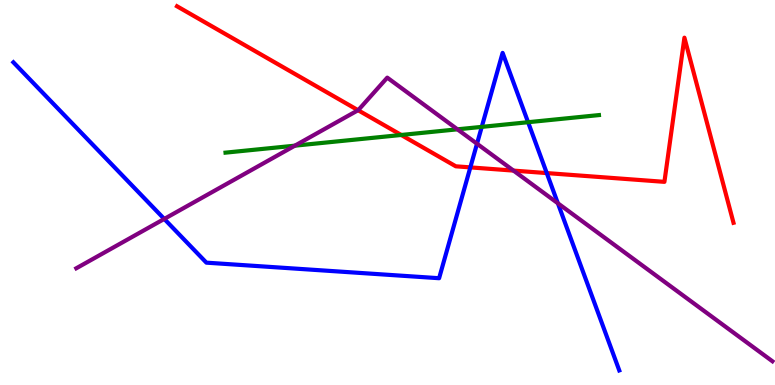[{'lines': ['blue', 'red'], 'intersections': [{'x': 6.07, 'y': 5.65}, {'x': 7.06, 'y': 5.5}]}, {'lines': ['green', 'red'], 'intersections': [{'x': 5.18, 'y': 6.49}]}, {'lines': ['purple', 'red'], 'intersections': [{'x': 4.62, 'y': 7.14}, {'x': 6.63, 'y': 5.57}]}, {'lines': ['blue', 'green'], 'intersections': [{'x': 6.22, 'y': 6.7}, {'x': 6.81, 'y': 6.83}]}, {'lines': ['blue', 'purple'], 'intersections': [{'x': 2.12, 'y': 4.31}, {'x': 6.15, 'y': 6.27}, {'x': 7.2, 'y': 4.72}]}, {'lines': ['green', 'purple'], 'intersections': [{'x': 3.8, 'y': 6.22}, {'x': 5.9, 'y': 6.64}]}]